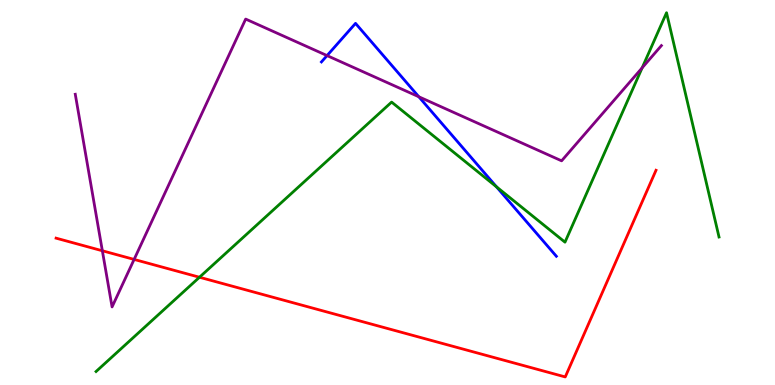[{'lines': ['blue', 'red'], 'intersections': []}, {'lines': ['green', 'red'], 'intersections': [{'x': 2.57, 'y': 2.8}]}, {'lines': ['purple', 'red'], 'intersections': [{'x': 1.32, 'y': 3.49}, {'x': 1.73, 'y': 3.26}]}, {'lines': ['blue', 'green'], 'intersections': [{'x': 6.41, 'y': 5.15}]}, {'lines': ['blue', 'purple'], 'intersections': [{'x': 4.22, 'y': 8.56}, {'x': 5.4, 'y': 7.49}]}, {'lines': ['green', 'purple'], 'intersections': [{'x': 8.29, 'y': 8.24}]}]